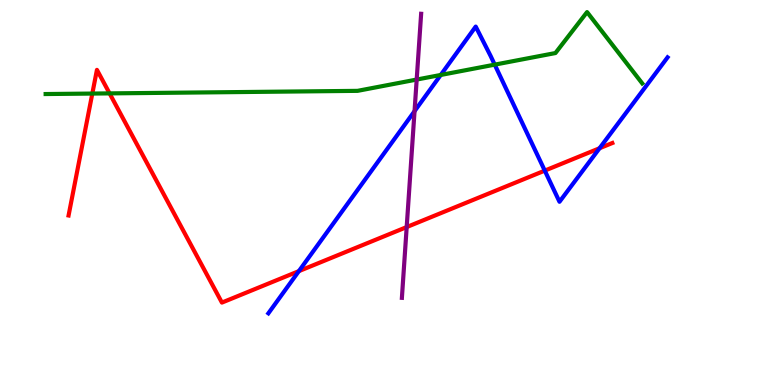[{'lines': ['blue', 'red'], 'intersections': [{'x': 3.86, 'y': 2.96}, {'x': 7.03, 'y': 5.57}, {'x': 7.74, 'y': 6.15}]}, {'lines': ['green', 'red'], 'intersections': [{'x': 1.19, 'y': 7.57}, {'x': 1.41, 'y': 7.57}]}, {'lines': ['purple', 'red'], 'intersections': [{'x': 5.25, 'y': 4.1}]}, {'lines': ['blue', 'green'], 'intersections': [{'x': 5.69, 'y': 8.05}, {'x': 6.38, 'y': 8.32}]}, {'lines': ['blue', 'purple'], 'intersections': [{'x': 5.35, 'y': 7.11}]}, {'lines': ['green', 'purple'], 'intersections': [{'x': 5.38, 'y': 7.93}]}]